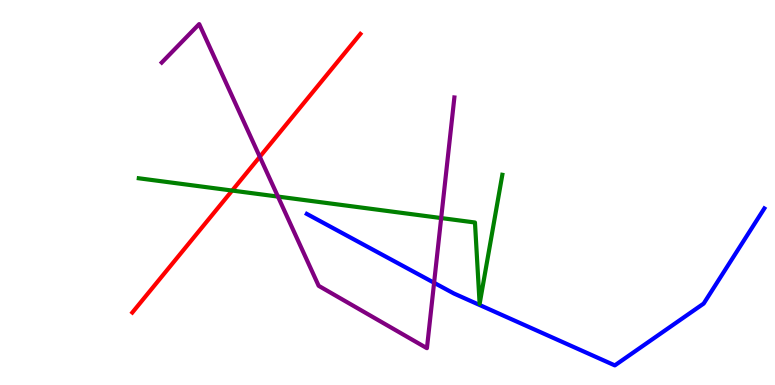[{'lines': ['blue', 'red'], 'intersections': []}, {'lines': ['green', 'red'], 'intersections': [{'x': 3.0, 'y': 5.05}]}, {'lines': ['purple', 'red'], 'intersections': [{'x': 3.35, 'y': 5.93}]}, {'lines': ['blue', 'green'], 'intersections': []}, {'lines': ['blue', 'purple'], 'intersections': [{'x': 5.6, 'y': 2.65}]}, {'lines': ['green', 'purple'], 'intersections': [{'x': 3.59, 'y': 4.89}, {'x': 5.69, 'y': 4.34}]}]